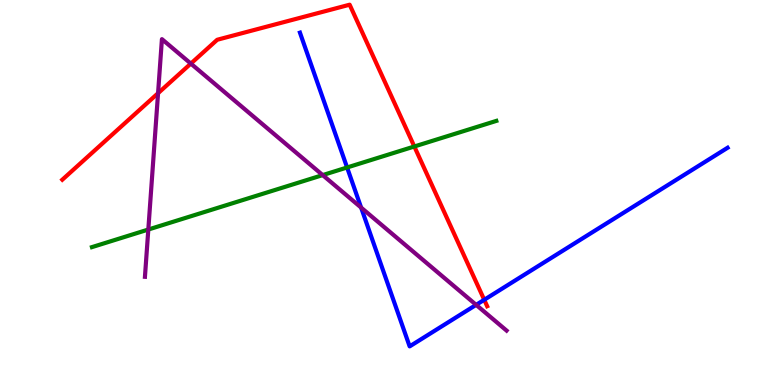[{'lines': ['blue', 'red'], 'intersections': [{'x': 6.25, 'y': 2.21}]}, {'lines': ['green', 'red'], 'intersections': [{'x': 5.35, 'y': 6.19}]}, {'lines': ['purple', 'red'], 'intersections': [{'x': 2.04, 'y': 7.58}, {'x': 2.46, 'y': 8.35}]}, {'lines': ['blue', 'green'], 'intersections': [{'x': 4.48, 'y': 5.65}]}, {'lines': ['blue', 'purple'], 'intersections': [{'x': 4.66, 'y': 4.61}, {'x': 6.14, 'y': 2.08}]}, {'lines': ['green', 'purple'], 'intersections': [{'x': 1.91, 'y': 4.04}, {'x': 4.16, 'y': 5.45}]}]